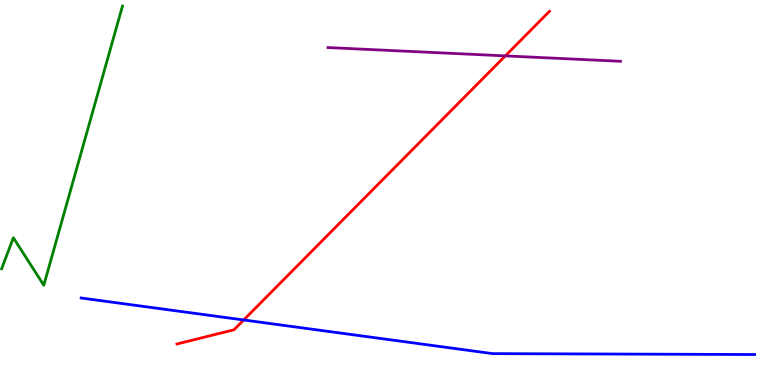[{'lines': ['blue', 'red'], 'intersections': [{'x': 3.14, 'y': 1.69}]}, {'lines': ['green', 'red'], 'intersections': []}, {'lines': ['purple', 'red'], 'intersections': [{'x': 6.52, 'y': 8.55}]}, {'lines': ['blue', 'green'], 'intersections': []}, {'lines': ['blue', 'purple'], 'intersections': []}, {'lines': ['green', 'purple'], 'intersections': []}]